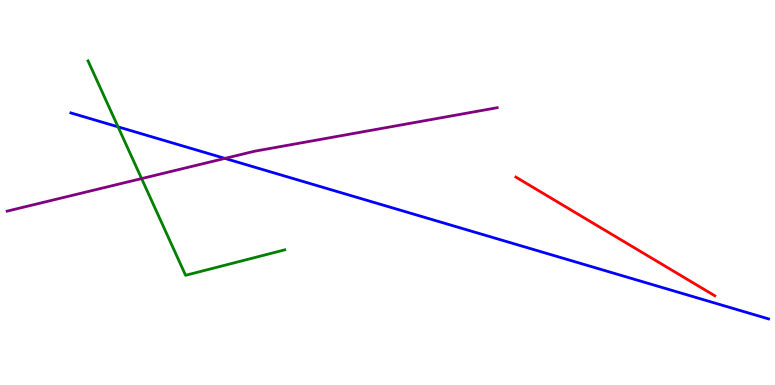[{'lines': ['blue', 'red'], 'intersections': []}, {'lines': ['green', 'red'], 'intersections': []}, {'lines': ['purple', 'red'], 'intersections': []}, {'lines': ['blue', 'green'], 'intersections': [{'x': 1.52, 'y': 6.71}]}, {'lines': ['blue', 'purple'], 'intersections': [{'x': 2.9, 'y': 5.89}]}, {'lines': ['green', 'purple'], 'intersections': [{'x': 1.83, 'y': 5.36}]}]